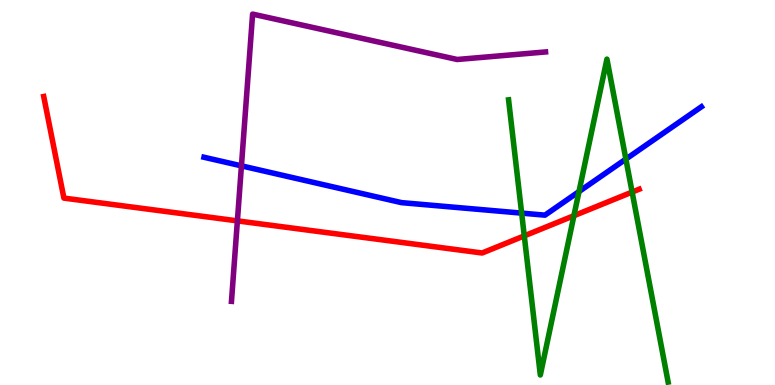[{'lines': ['blue', 'red'], 'intersections': []}, {'lines': ['green', 'red'], 'intersections': [{'x': 6.76, 'y': 3.87}, {'x': 7.41, 'y': 4.4}, {'x': 8.16, 'y': 5.01}]}, {'lines': ['purple', 'red'], 'intersections': [{'x': 3.06, 'y': 4.26}]}, {'lines': ['blue', 'green'], 'intersections': [{'x': 6.73, 'y': 4.46}, {'x': 7.47, 'y': 5.02}, {'x': 8.08, 'y': 5.87}]}, {'lines': ['blue', 'purple'], 'intersections': [{'x': 3.12, 'y': 5.69}]}, {'lines': ['green', 'purple'], 'intersections': []}]